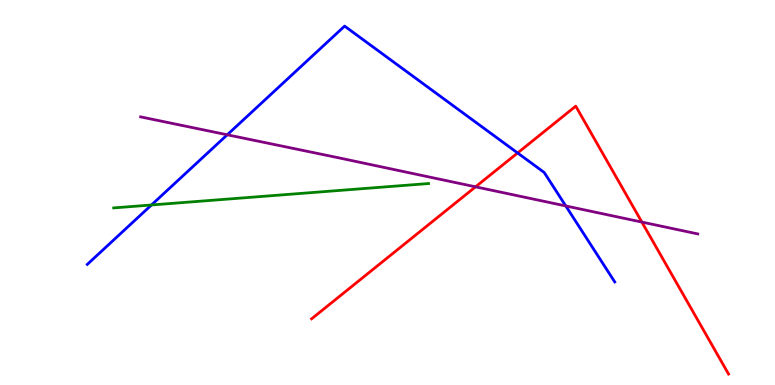[{'lines': ['blue', 'red'], 'intersections': [{'x': 6.68, 'y': 6.03}]}, {'lines': ['green', 'red'], 'intersections': []}, {'lines': ['purple', 'red'], 'intersections': [{'x': 6.14, 'y': 5.15}, {'x': 8.28, 'y': 4.23}]}, {'lines': ['blue', 'green'], 'intersections': [{'x': 1.95, 'y': 4.68}]}, {'lines': ['blue', 'purple'], 'intersections': [{'x': 2.93, 'y': 6.5}, {'x': 7.3, 'y': 4.65}]}, {'lines': ['green', 'purple'], 'intersections': []}]